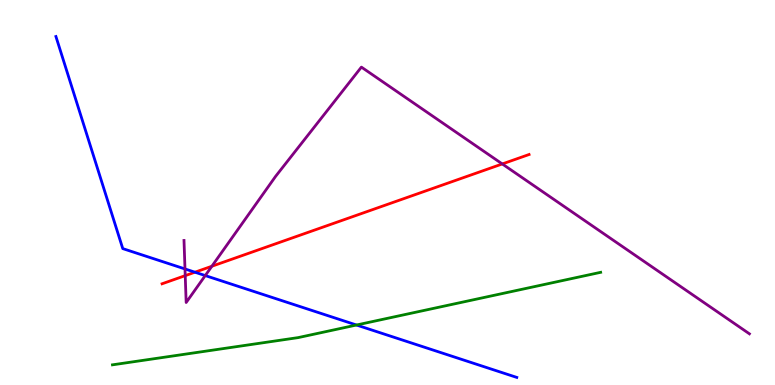[{'lines': ['blue', 'red'], 'intersections': [{'x': 2.52, 'y': 2.93}]}, {'lines': ['green', 'red'], 'intersections': []}, {'lines': ['purple', 'red'], 'intersections': [{'x': 2.39, 'y': 2.84}, {'x': 2.73, 'y': 3.08}, {'x': 6.48, 'y': 5.74}]}, {'lines': ['blue', 'green'], 'intersections': [{'x': 4.6, 'y': 1.56}]}, {'lines': ['blue', 'purple'], 'intersections': [{'x': 2.39, 'y': 3.01}, {'x': 2.65, 'y': 2.84}]}, {'lines': ['green', 'purple'], 'intersections': []}]